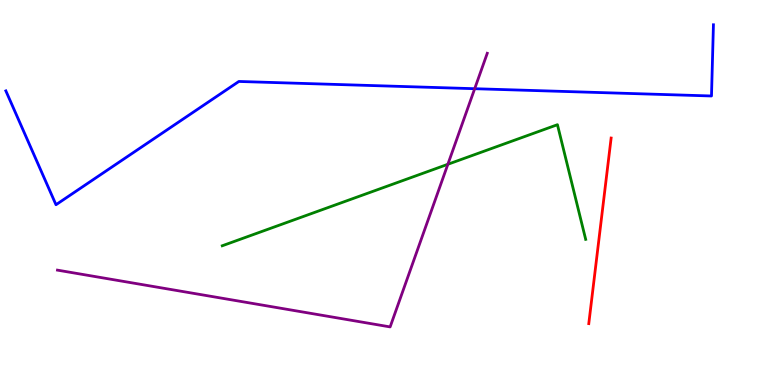[{'lines': ['blue', 'red'], 'intersections': []}, {'lines': ['green', 'red'], 'intersections': []}, {'lines': ['purple', 'red'], 'intersections': []}, {'lines': ['blue', 'green'], 'intersections': []}, {'lines': ['blue', 'purple'], 'intersections': [{'x': 6.13, 'y': 7.7}]}, {'lines': ['green', 'purple'], 'intersections': [{'x': 5.78, 'y': 5.73}]}]